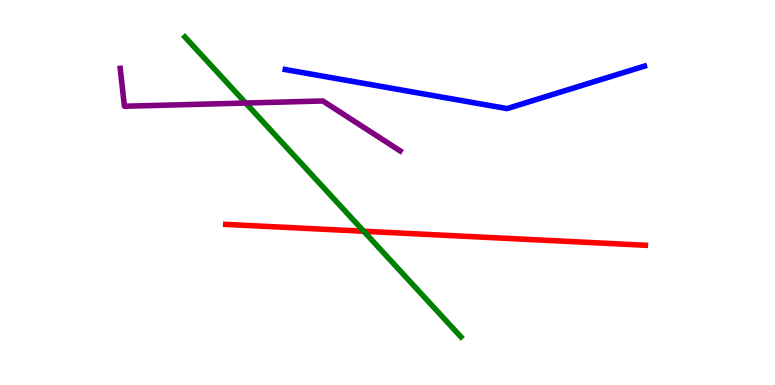[{'lines': ['blue', 'red'], 'intersections': []}, {'lines': ['green', 'red'], 'intersections': [{'x': 4.69, 'y': 3.99}]}, {'lines': ['purple', 'red'], 'intersections': []}, {'lines': ['blue', 'green'], 'intersections': []}, {'lines': ['blue', 'purple'], 'intersections': []}, {'lines': ['green', 'purple'], 'intersections': [{'x': 3.17, 'y': 7.32}]}]